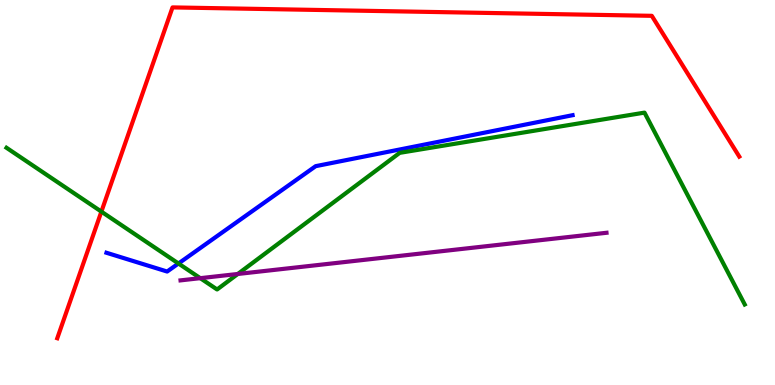[{'lines': ['blue', 'red'], 'intersections': []}, {'lines': ['green', 'red'], 'intersections': [{'x': 1.31, 'y': 4.5}]}, {'lines': ['purple', 'red'], 'intersections': []}, {'lines': ['blue', 'green'], 'intersections': [{'x': 2.3, 'y': 3.16}]}, {'lines': ['blue', 'purple'], 'intersections': []}, {'lines': ['green', 'purple'], 'intersections': [{'x': 2.58, 'y': 2.77}, {'x': 3.07, 'y': 2.88}]}]